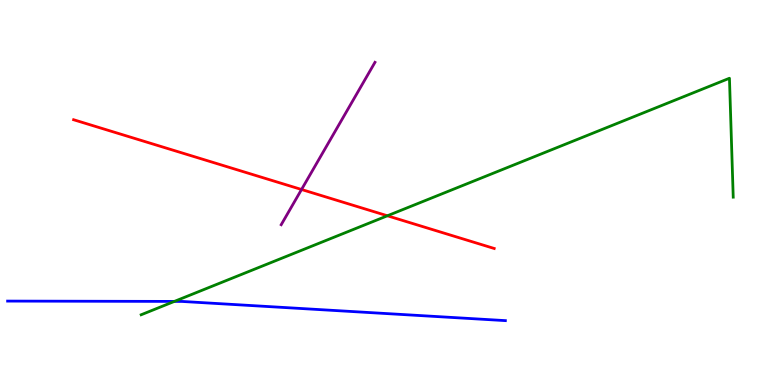[{'lines': ['blue', 'red'], 'intersections': []}, {'lines': ['green', 'red'], 'intersections': [{'x': 5.0, 'y': 4.4}]}, {'lines': ['purple', 'red'], 'intersections': [{'x': 3.89, 'y': 5.08}]}, {'lines': ['blue', 'green'], 'intersections': [{'x': 2.25, 'y': 2.17}]}, {'lines': ['blue', 'purple'], 'intersections': []}, {'lines': ['green', 'purple'], 'intersections': []}]